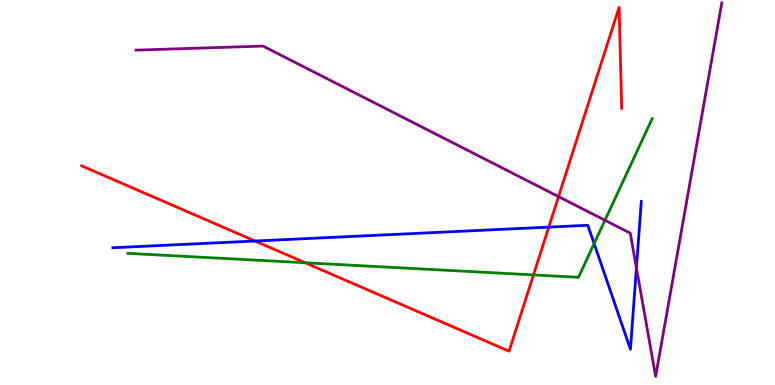[{'lines': ['blue', 'red'], 'intersections': [{'x': 3.29, 'y': 3.74}, {'x': 7.08, 'y': 4.1}]}, {'lines': ['green', 'red'], 'intersections': [{'x': 3.94, 'y': 3.17}, {'x': 6.88, 'y': 2.86}]}, {'lines': ['purple', 'red'], 'intersections': [{'x': 7.21, 'y': 4.89}]}, {'lines': ['blue', 'green'], 'intersections': [{'x': 7.67, 'y': 3.67}]}, {'lines': ['blue', 'purple'], 'intersections': [{'x': 8.21, 'y': 3.04}]}, {'lines': ['green', 'purple'], 'intersections': [{'x': 7.81, 'y': 4.28}]}]